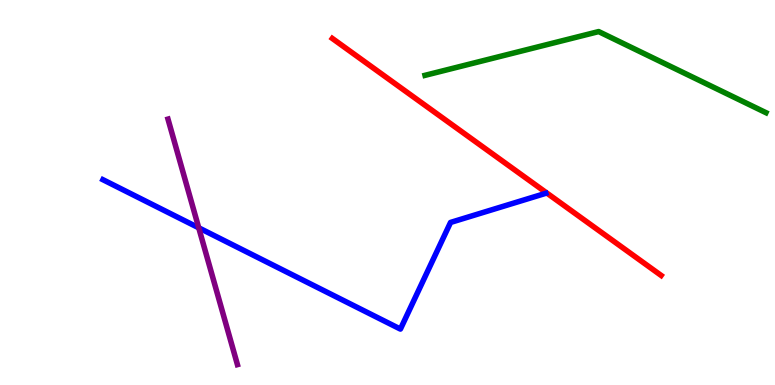[{'lines': ['blue', 'red'], 'intersections': []}, {'lines': ['green', 'red'], 'intersections': []}, {'lines': ['purple', 'red'], 'intersections': []}, {'lines': ['blue', 'green'], 'intersections': []}, {'lines': ['blue', 'purple'], 'intersections': [{'x': 2.56, 'y': 4.08}]}, {'lines': ['green', 'purple'], 'intersections': []}]